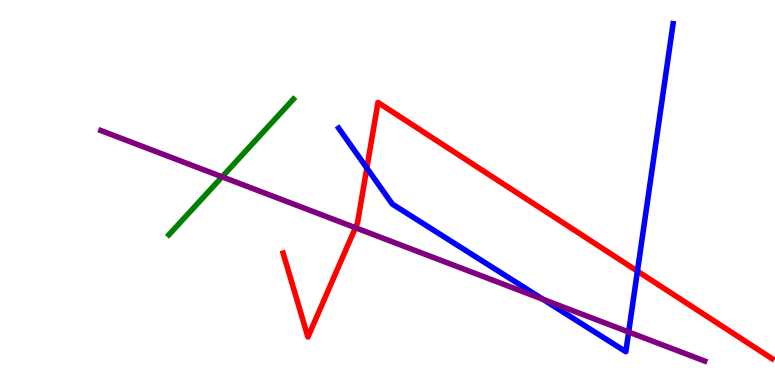[{'lines': ['blue', 'red'], 'intersections': [{'x': 4.73, 'y': 5.63}, {'x': 8.22, 'y': 2.96}]}, {'lines': ['green', 'red'], 'intersections': []}, {'lines': ['purple', 'red'], 'intersections': [{'x': 4.59, 'y': 4.08}]}, {'lines': ['blue', 'green'], 'intersections': []}, {'lines': ['blue', 'purple'], 'intersections': [{'x': 7.01, 'y': 2.23}, {'x': 8.11, 'y': 1.38}]}, {'lines': ['green', 'purple'], 'intersections': [{'x': 2.87, 'y': 5.41}]}]